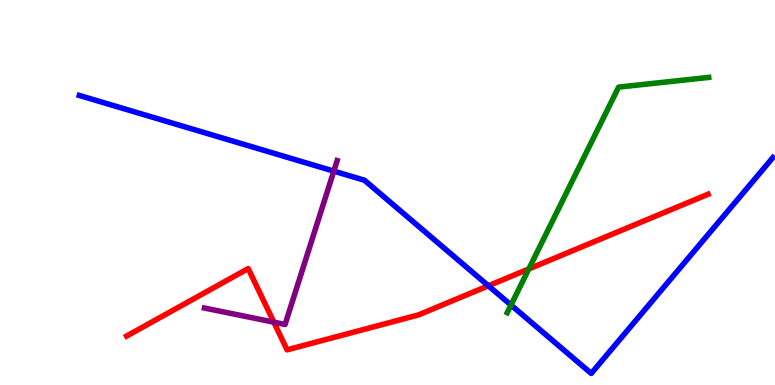[{'lines': ['blue', 'red'], 'intersections': [{'x': 6.3, 'y': 2.58}]}, {'lines': ['green', 'red'], 'intersections': [{'x': 6.82, 'y': 3.01}]}, {'lines': ['purple', 'red'], 'intersections': [{'x': 3.53, 'y': 1.63}]}, {'lines': ['blue', 'green'], 'intersections': [{'x': 6.59, 'y': 2.08}]}, {'lines': ['blue', 'purple'], 'intersections': [{'x': 4.31, 'y': 5.56}]}, {'lines': ['green', 'purple'], 'intersections': []}]